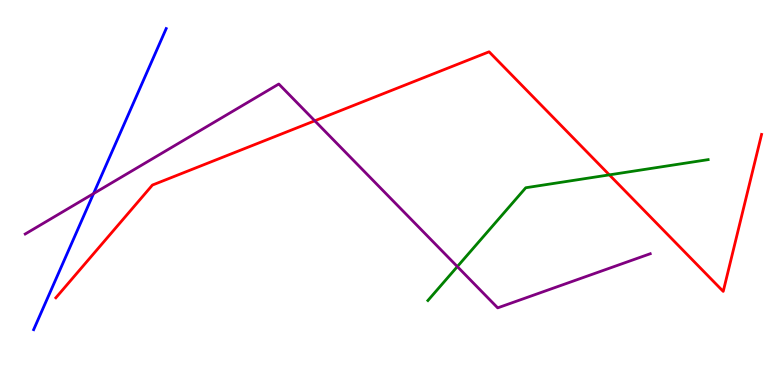[{'lines': ['blue', 'red'], 'intersections': []}, {'lines': ['green', 'red'], 'intersections': [{'x': 7.86, 'y': 5.46}]}, {'lines': ['purple', 'red'], 'intersections': [{'x': 4.06, 'y': 6.86}]}, {'lines': ['blue', 'green'], 'intersections': []}, {'lines': ['blue', 'purple'], 'intersections': [{'x': 1.21, 'y': 4.97}]}, {'lines': ['green', 'purple'], 'intersections': [{'x': 5.9, 'y': 3.08}]}]